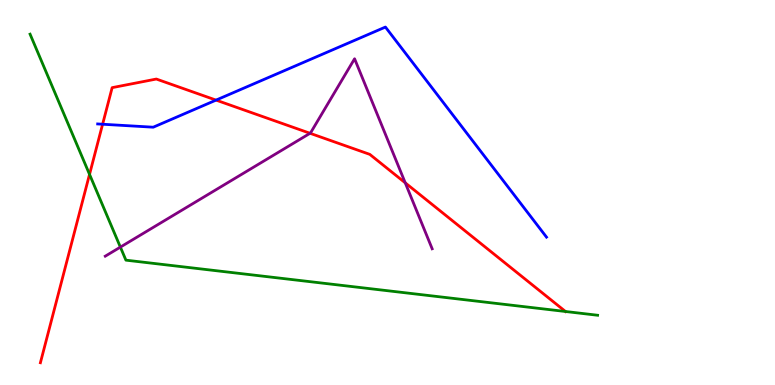[{'lines': ['blue', 'red'], 'intersections': [{'x': 1.32, 'y': 6.77}, {'x': 2.79, 'y': 7.4}]}, {'lines': ['green', 'red'], 'intersections': [{'x': 1.16, 'y': 5.47}, {'x': 7.3, 'y': 1.91}]}, {'lines': ['purple', 'red'], 'intersections': [{'x': 4.0, 'y': 6.54}, {'x': 5.23, 'y': 5.25}]}, {'lines': ['blue', 'green'], 'intersections': []}, {'lines': ['blue', 'purple'], 'intersections': []}, {'lines': ['green', 'purple'], 'intersections': [{'x': 1.55, 'y': 3.58}]}]